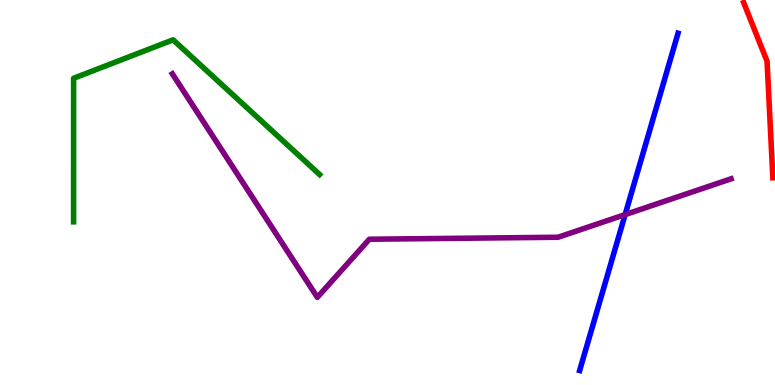[{'lines': ['blue', 'red'], 'intersections': []}, {'lines': ['green', 'red'], 'intersections': []}, {'lines': ['purple', 'red'], 'intersections': []}, {'lines': ['blue', 'green'], 'intersections': []}, {'lines': ['blue', 'purple'], 'intersections': [{'x': 8.07, 'y': 4.43}]}, {'lines': ['green', 'purple'], 'intersections': []}]